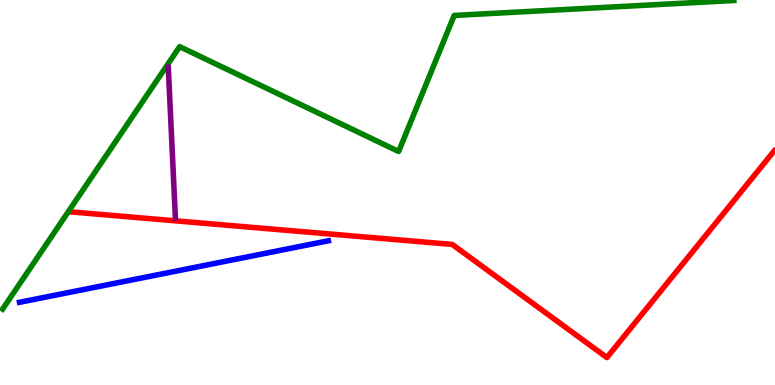[{'lines': ['blue', 'red'], 'intersections': []}, {'lines': ['green', 'red'], 'intersections': []}, {'lines': ['purple', 'red'], 'intersections': []}, {'lines': ['blue', 'green'], 'intersections': []}, {'lines': ['blue', 'purple'], 'intersections': []}, {'lines': ['green', 'purple'], 'intersections': []}]